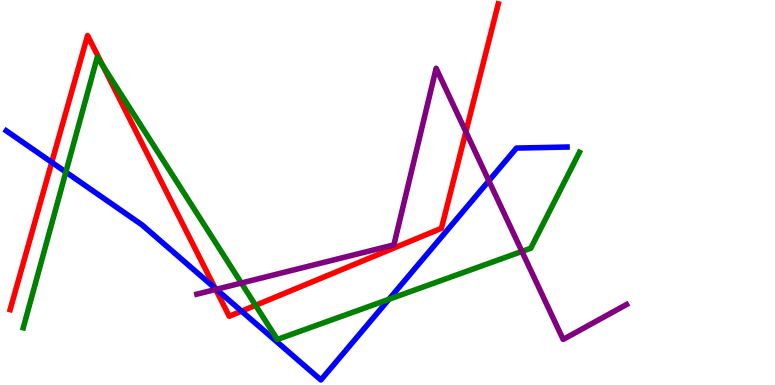[{'lines': ['blue', 'red'], 'intersections': [{'x': 0.668, 'y': 5.78}, {'x': 2.78, 'y': 2.51}, {'x': 3.12, 'y': 1.92}]}, {'lines': ['green', 'red'], 'intersections': [{'x': 1.33, 'y': 8.29}, {'x': 3.3, 'y': 2.07}]}, {'lines': ['purple', 'red'], 'intersections': [{'x': 2.78, 'y': 2.48}, {'x': 6.01, 'y': 6.58}]}, {'lines': ['blue', 'green'], 'intersections': [{'x': 0.85, 'y': 5.53}, {'x': 5.02, 'y': 2.23}]}, {'lines': ['blue', 'purple'], 'intersections': [{'x': 2.79, 'y': 2.49}, {'x': 6.31, 'y': 5.3}]}, {'lines': ['green', 'purple'], 'intersections': [{'x': 3.11, 'y': 2.65}, {'x': 6.73, 'y': 3.47}]}]